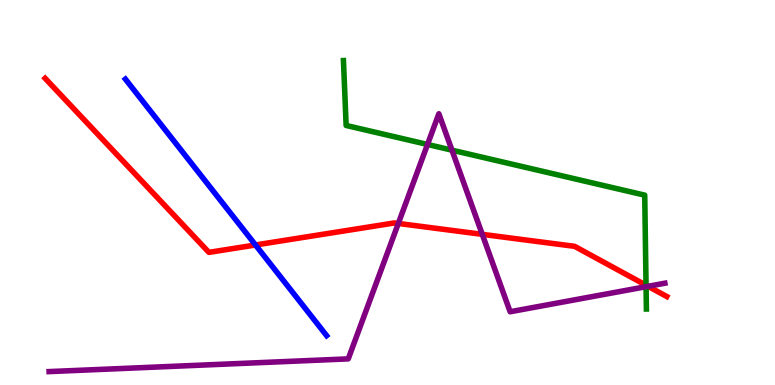[{'lines': ['blue', 'red'], 'intersections': [{'x': 3.3, 'y': 3.64}]}, {'lines': ['green', 'red'], 'intersections': [{'x': 8.34, 'y': 2.59}]}, {'lines': ['purple', 'red'], 'intersections': [{'x': 5.14, 'y': 4.2}, {'x': 6.22, 'y': 3.91}, {'x': 8.36, 'y': 2.56}]}, {'lines': ['blue', 'green'], 'intersections': []}, {'lines': ['blue', 'purple'], 'intersections': []}, {'lines': ['green', 'purple'], 'intersections': [{'x': 5.52, 'y': 6.25}, {'x': 5.83, 'y': 6.1}, {'x': 8.34, 'y': 2.55}]}]